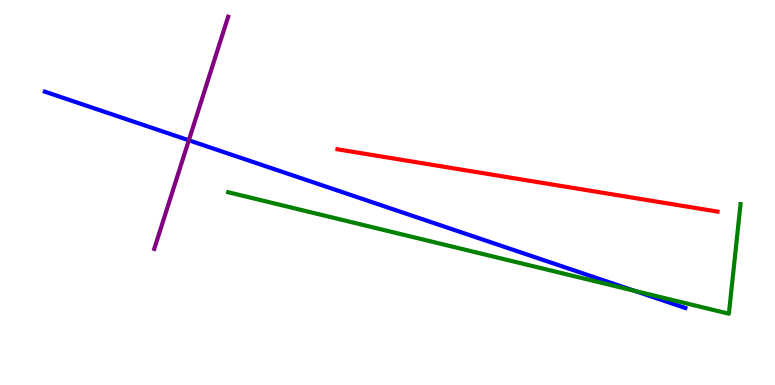[{'lines': ['blue', 'red'], 'intersections': []}, {'lines': ['green', 'red'], 'intersections': []}, {'lines': ['purple', 'red'], 'intersections': []}, {'lines': ['blue', 'green'], 'intersections': [{'x': 8.19, 'y': 2.45}]}, {'lines': ['blue', 'purple'], 'intersections': [{'x': 2.44, 'y': 6.36}]}, {'lines': ['green', 'purple'], 'intersections': []}]